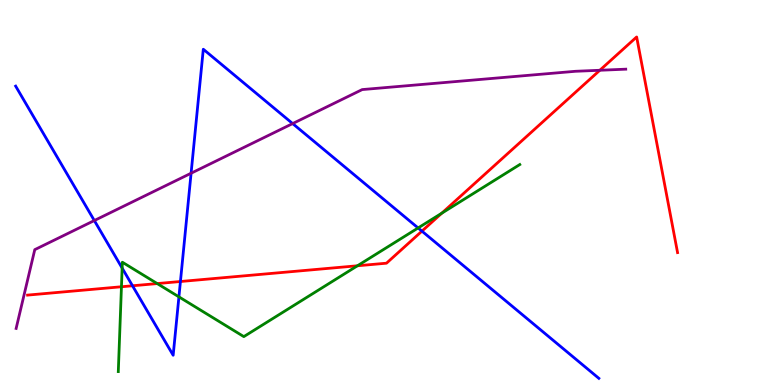[{'lines': ['blue', 'red'], 'intersections': [{'x': 1.71, 'y': 2.58}, {'x': 2.33, 'y': 2.69}, {'x': 5.44, 'y': 4.0}]}, {'lines': ['green', 'red'], 'intersections': [{'x': 1.57, 'y': 2.55}, {'x': 2.03, 'y': 2.63}, {'x': 4.61, 'y': 3.1}, {'x': 5.7, 'y': 4.46}]}, {'lines': ['purple', 'red'], 'intersections': [{'x': 7.74, 'y': 8.17}]}, {'lines': ['blue', 'green'], 'intersections': [{'x': 1.58, 'y': 3.04}, {'x': 2.31, 'y': 2.29}, {'x': 5.39, 'y': 4.08}]}, {'lines': ['blue', 'purple'], 'intersections': [{'x': 1.22, 'y': 4.27}, {'x': 2.47, 'y': 5.5}, {'x': 3.78, 'y': 6.79}]}, {'lines': ['green', 'purple'], 'intersections': []}]